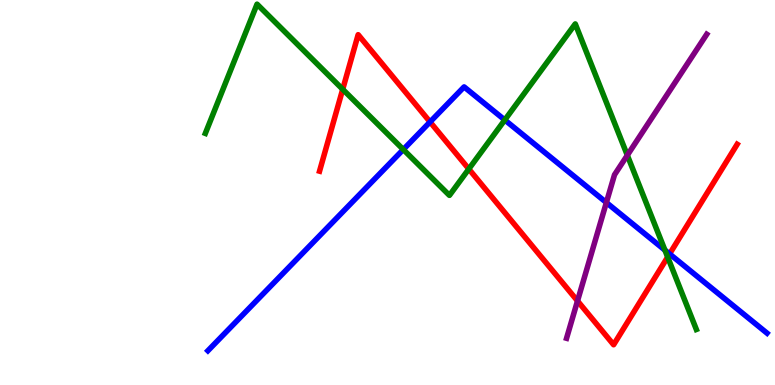[{'lines': ['blue', 'red'], 'intersections': [{'x': 5.55, 'y': 6.83}, {'x': 8.64, 'y': 3.4}]}, {'lines': ['green', 'red'], 'intersections': [{'x': 4.42, 'y': 7.68}, {'x': 6.05, 'y': 5.61}, {'x': 8.61, 'y': 3.32}]}, {'lines': ['purple', 'red'], 'intersections': [{'x': 7.45, 'y': 2.18}]}, {'lines': ['blue', 'green'], 'intersections': [{'x': 5.2, 'y': 6.12}, {'x': 6.51, 'y': 6.88}, {'x': 8.58, 'y': 3.5}]}, {'lines': ['blue', 'purple'], 'intersections': [{'x': 7.82, 'y': 4.74}]}, {'lines': ['green', 'purple'], 'intersections': [{'x': 8.09, 'y': 5.97}]}]